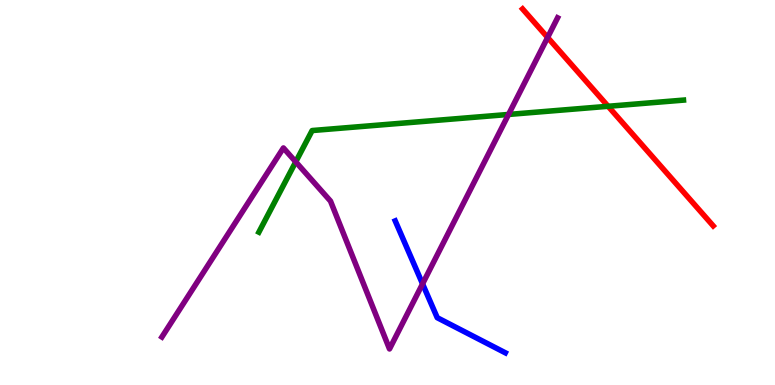[{'lines': ['blue', 'red'], 'intersections': []}, {'lines': ['green', 'red'], 'intersections': [{'x': 7.85, 'y': 7.24}]}, {'lines': ['purple', 'red'], 'intersections': [{'x': 7.07, 'y': 9.03}]}, {'lines': ['blue', 'green'], 'intersections': []}, {'lines': ['blue', 'purple'], 'intersections': [{'x': 5.45, 'y': 2.63}]}, {'lines': ['green', 'purple'], 'intersections': [{'x': 3.82, 'y': 5.8}, {'x': 6.56, 'y': 7.03}]}]